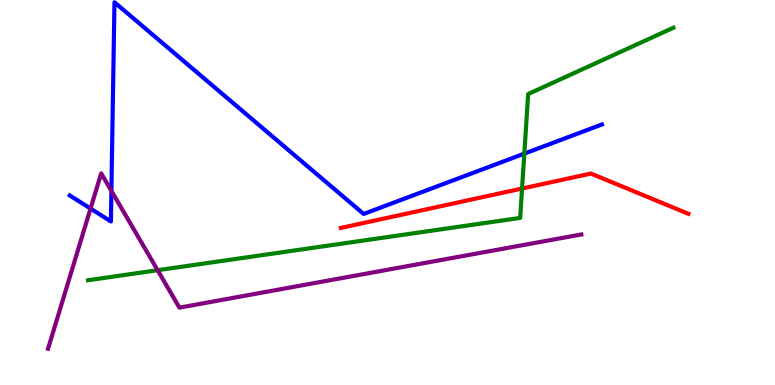[{'lines': ['blue', 'red'], 'intersections': []}, {'lines': ['green', 'red'], 'intersections': [{'x': 6.74, 'y': 5.1}]}, {'lines': ['purple', 'red'], 'intersections': []}, {'lines': ['blue', 'green'], 'intersections': [{'x': 6.77, 'y': 6.01}]}, {'lines': ['blue', 'purple'], 'intersections': [{'x': 1.17, 'y': 4.58}, {'x': 1.44, 'y': 5.04}]}, {'lines': ['green', 'purple'], 'intersections': [{'x': 2.03, 'y': 2.98}]}]